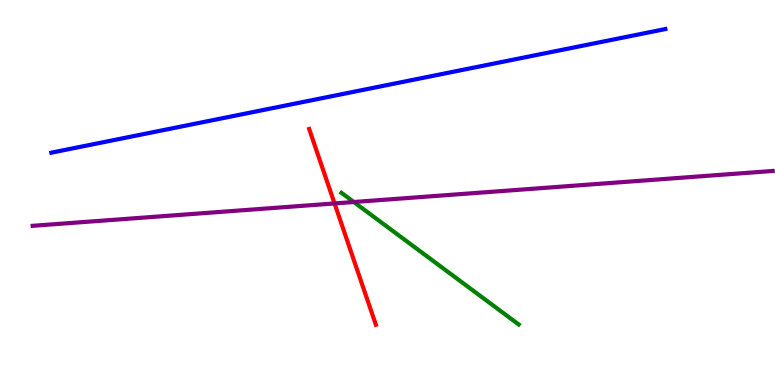[{'lines': ['blue', 'red'], 'intersections': []}, {'lines': ['green', 'red'], 'intersections': []}, {'lines': ['purple', 'red'], 'intersections': [{'x': 4.32, 'y': 4.72}]}, {'lines': ['blue', 'green'], 'intersections': []}, {'lines': ['blue', 'purple'], 'intersections': []}, {'lines': ['green', 'purple'], 'intersections': [{'x': 4.57, 'y': 4.75}]}]